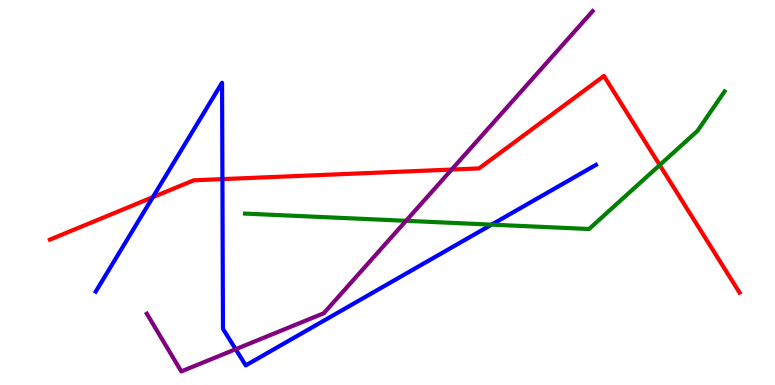[{'lines': ['blue', 'red'], 'intersections': [{'x': 1.97, 'y': 4.88}, {'x': 2.87, 'y': 5.35}]}, {'lines': ['green', 'red'], 'intersections': [{'x': 8.51, 'y': 5.71}]}, {'lines': ['purple', 'red'], 'intersections': [{'x': 5.83, 'y': 5.6}]}, {'lines': ['blue', 'green'], 'intersections': [{'x': 6.34, 'y': 4.17}]}, {'lines': ['blue', 'purple'], 'intersections': [{'x': 3.04, 'y': 0.93}]}, {'lines': ['green', 'purple'], 'intersections': [{'x': 5.24, 'y': 4.26}]}]